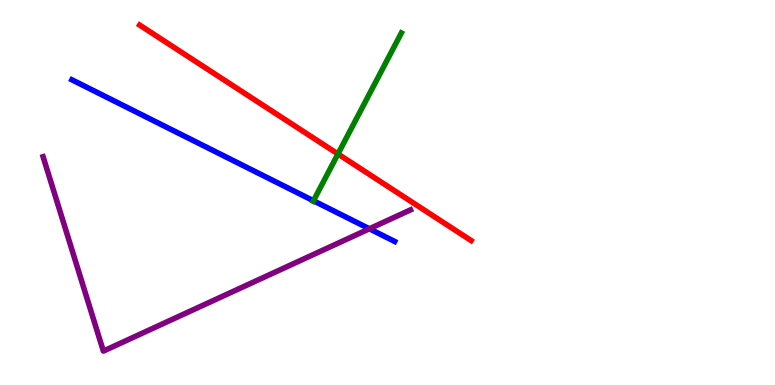[{'lines': ['blue', 'red'], 'intersections': []}, {'lines': ['green', 'red'], 'intersections': [{'x': 4.36, 'y': 6.0}]}, {'lines': ['purple', 'red'], 'intersections': []}, {'lines': ['blue', 'green'], 'intersections': [{'x': 4.04, 'y': 4.79}]}, {'lines': ['blue', 'purple'], 'intersections': [{'x': 4.77, 'y': 4.06}]}, {'lines': ['green', 'purple'], 'intersections': []}]